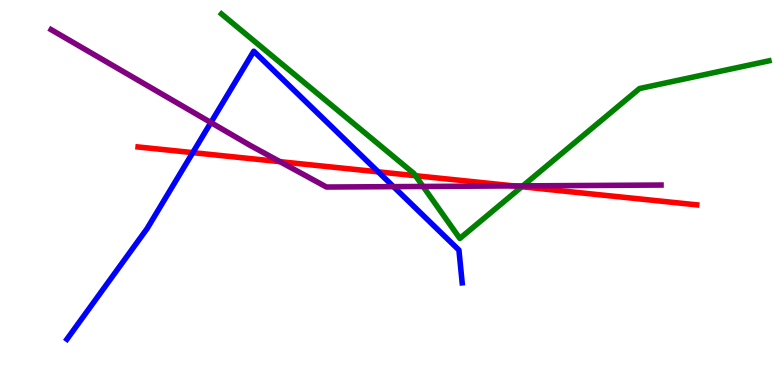[{'lines': ['blue', 'red'], 'intersections': [{'x': 2.49, 'y': 6.04}, {'x': 4.88, 'y': 5.54}]}, {'lines': ['green', 'red'], 'intersections': [{'x': 5.36, 'y': 5.44}, {'x': 6.73, 'y': 5.15}]}, {'lines': ['purple', 'red'], 'intersections': [{'x': 3.61, 'y': 5.8}, {'x': 6.63, 'y': 5.17}]}, {'lines': ['blue', 'green'], 'intersections': []}, {'lines': ['blue', 'purple'], 'intersections': [{'x': 2.72, 'y': 6.82}, {'x': 5.08, 'y': 5.15}]}, {'lines': ['green', 'purple'], 'intersections': [{'x': 5.46, 'y': 5.16}, {'x': 6.75, 'y': 5.17}]}]